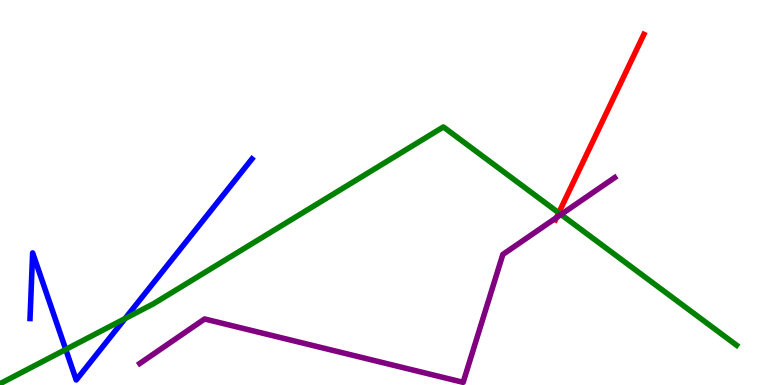[{'lines': ['blue', 'red'], 'intersections': []}, {'lines': ['green', 'red'], 'intersections': [{'x': 7.21, 'y': 4.47}]}, {'lines': ['purple', 'red'], 'intersections': [{'x': 7.18, 'y': 4.35}]}, {'lines': ['blue', 'green'], 'intersections': [{'x': 0.848, 'y': 0.923}, {'x': 1.61, 'y': 1.73}]}, {'lines': ['blue', 'purple'], 'intersections': []}, {'lines': ['green', 'purple'], 'intersections': [{'x': 7.24, 'y': 4.43}]}]